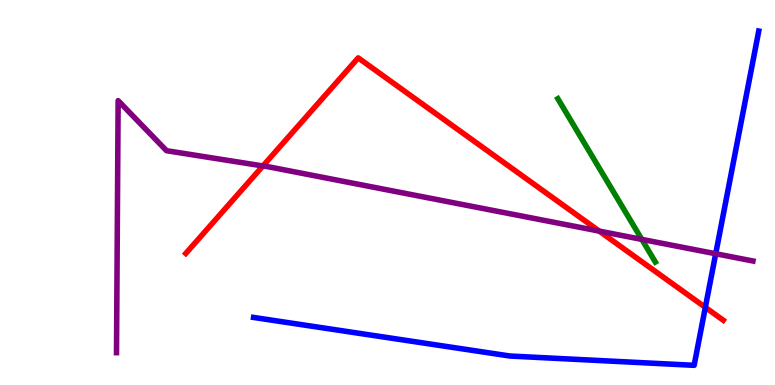[{'lines': ['blue', 'red'], 'intersections': [{'x': 9.1, 'y': 2.02}]}, {'lines': ['green', 'red'], 'intersections': []}, {'lines': ['purple', 'red'], 'intersections': [{'x': 3.39, 'y': 5.69}, {'x': 7.73, 'y': 4.0}]}, {'lines': ['blue', 'green'], 'intersections': []}, {'lines': ['blue', 'purple'], 'intersections': [{'x': 9.23, 'y': 3.41}]}, {'lines': ['green', 'purple'], 'intersections': [{'x': 8.28, 'y': 3.78}]}]